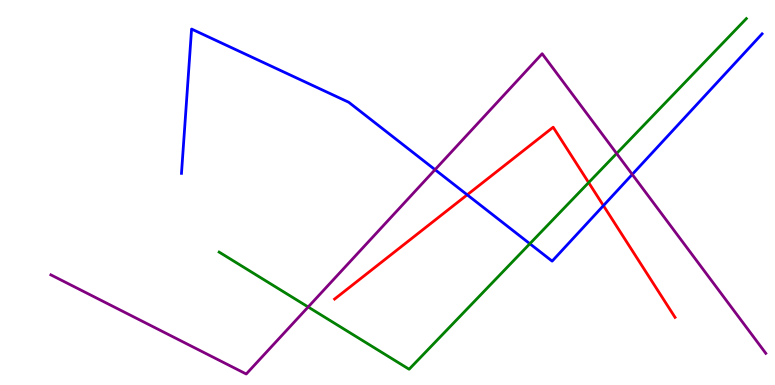[{'lines': ['blue', 'red'], 'intersections': [{'x': 6.03, 'y': 4.94}, {'x': 7.79, 'y': 4.66}]}, {'lines': ['green', 'red'], 'intersections': [{'x': 7.6, 'y': 5.26}]}, {'lines': ['purple', 'red'], 'intersections': []}, {'lines': ['blue', 'green'], 'intersections': [{'x': 6.84, 'y': 3.67}]}, {'lines': ['blue', 'purple'], 'intersections': [{'x': 5.61, 'y': 5.59}, {'x': 8.16, 'y': 5.47}]}, {'lines': ['green', 'purple'], 'intersections': [{'x': 3.98, 'y': 2.03}, {'x': 7.96, 'y': 6.01}]}]